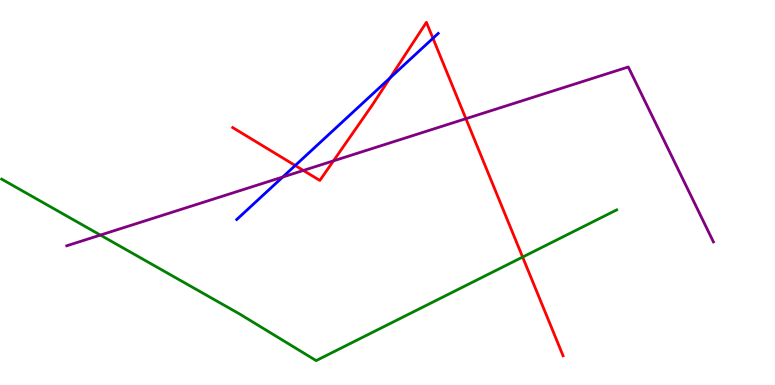[{'lines': ['blue', 'red'], 'intersections': [{'x': 3.81, 'y': 5.7}, {'x': 5.03, 'y': 7.98}, {'x': 5.59, 'y': 9.01}]}, {'lines': ['green', 'red'], 'intersections': [{'x': 6.74, 'y': 3.32}]}, {'lines': ['purple', 'red'], 'intersections': [{'x': 3.91, 'y': 5.57}, {'x': 4.3, 'y': 5.82}, {'x': 6.01, 'y': 6.92}]}, {'lines': ['blue', 'green'], 'intersections': []}, {'lines': ['blue', 'purple'], 'intersections': [{'x': 3.65, 'y': 5.4}]}, {'lines': ['green', 'purple'], 'intersections': [{'x': 1.3, 'y': 3.89}]}]